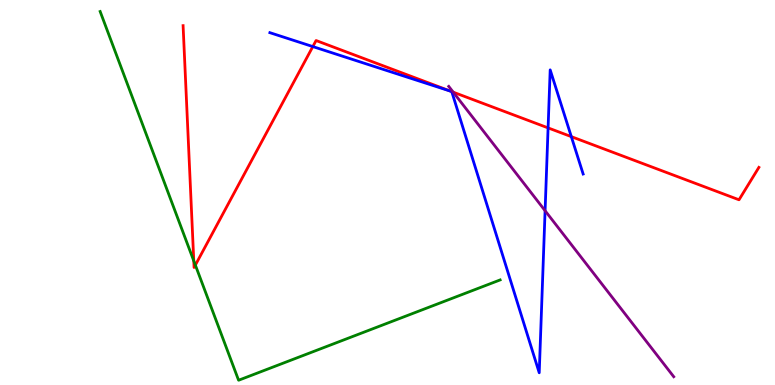[{'lines': ['blue', 'red'], 'intersections': [{'x': 4.04, 'y': 8.79}, {'x': 5.82, 'y': 7.63}, {'x': 5.83, 'y': 7.62}, {'x': 7.07, 'y': 6.68}, {'x': 7.37, 'y': 6.45}]}, {'lines': ['green', 'red'], 'intersections': [{'x': 2.5, 'y': 3.22}, {'x': 2.52, 'y': 3.11}]}, {'lines': ['purple', 'red'], 'intersections': [{'x': 5.85, 'y': 7.61}]}, {'lines': ['blue', 'green'], 'intersections': []}, {'lines': ['blue', 'purple'], 'intersections': [{'x': 7.03, 'y': 4.53}]}, {'lines': ['green', 'purple'], 'intersections': []}]